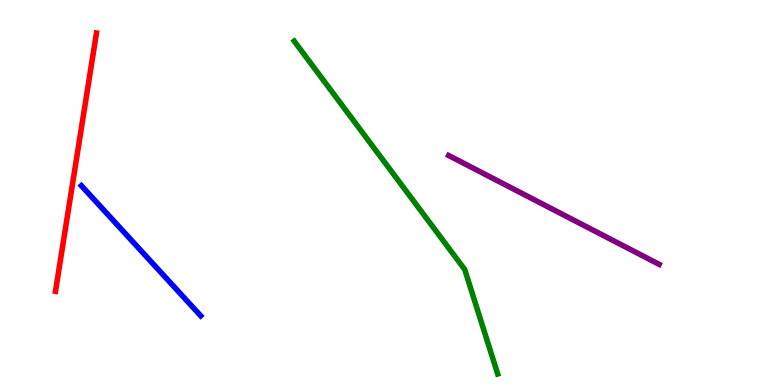[{'lines': ['blue', 'red'], 'intersections': []}, {'lines': ['green', 'red'], 'intersections': []}, {'lines': ['purple', 'red'], 'intersections': []}, {'lines': ['blue', 'green'], 'intersections': []}, {'lines': ['blue', 'purple'], 'intersections': []}, {'lines': ['green', 'purple'], 'intersections': []}]